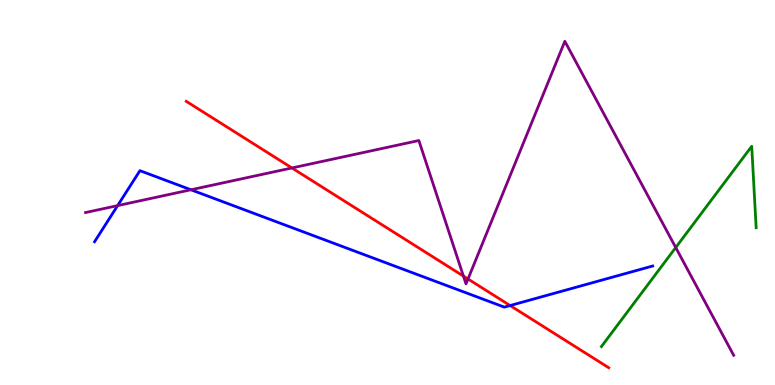[{'lines': ['blue', 'red'], 'intersections': [{'x': 6.58, 'y': 2.06}]}, {'lines': ['green', 'red'], 'intersections': []}, {'lines': ['purple', 'red'], 'intersections': [{'x': 3.77, 'y': 5.64}, {'x': 5.98, 'y': 2.83}, {'x': 6.04, 'y': 2.75}]}, {'lines': ['blue', 'green'], 'intersections': []}, {'lines': ['blue', 'purple'], 'intersections': [{'x': 1.52, 'y': 4.66}, {'x': 2.46, 'y': 5.07}]}, {'lines': ['green', 'purple'], 'intersections': [{'x': 8.72, 'y': 3.57}]}]